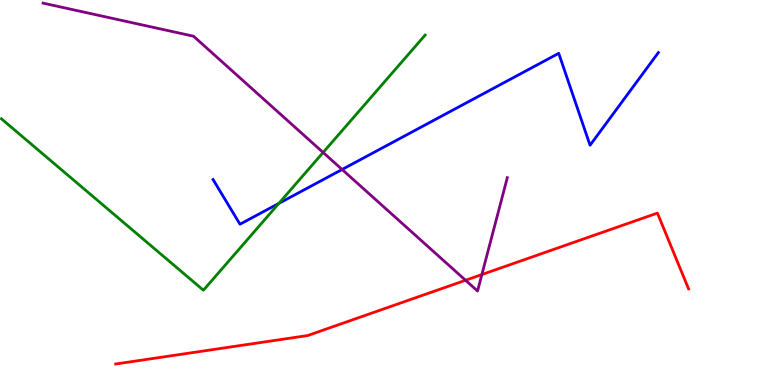[{'lines': ['blue', 'red'], 'intersections': []}, {'lines': ['green', 'red'], 'intersections': []}, {'lines': ['purple', 'red'], 'intersections': [{'x': 6.01, 'y': 2.72}, {'x': 6.22, 'y': 2.87}]}, {'lines': ['blue', 'green'], 'intersections': [{'x': 3.6, 'y': 4.72}]}, {'lines': ['blue', 'purple'], 'intersections': [{'x': 4.41, 'y': 5.6}]}, {'lines': ['green', 'purple'], 'intersections': [{'x': 4.17, 'y': 6.04}]}]